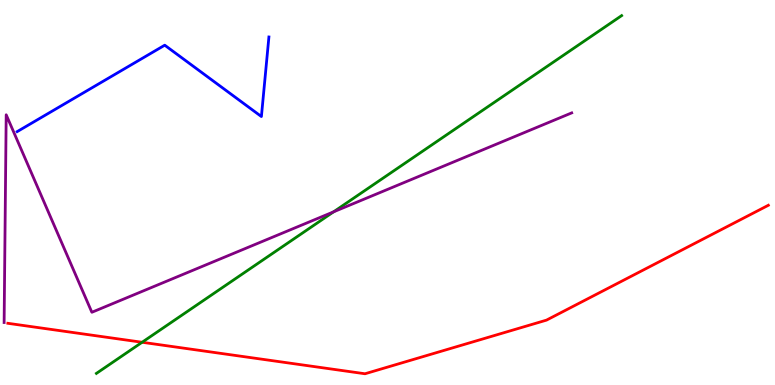[{'lines': ['blue', 'red'], 'intersections': []}, {'lines': ['green', 'red'], 'intersections': [{'x': 1.83, 'y': 1.11}]}, {'lines': ['purple', 'red'], 'intersections': []}, {'lines': ['blue', 'green'], 'intersections': []}, {'lines': ['blue', 'purple'], 'intersections': []}, {'lines': ['green', 'purple'], 'intersections': [{'x': 4.3, 'y': 4.5}]}]